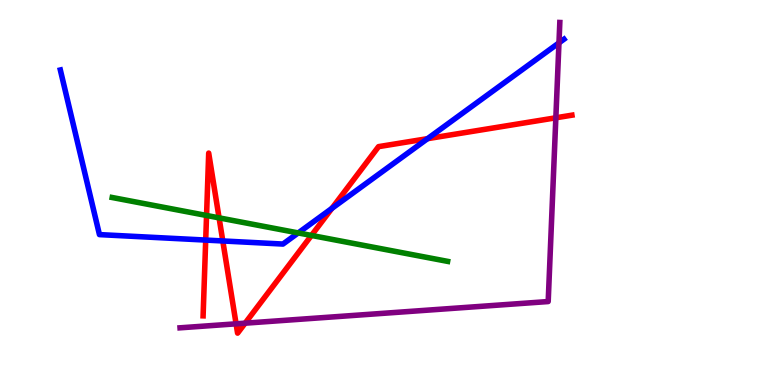[{'lines': ['blue', 'red'], 'intersections': [{'x': 2.65, 'y': 3.76}, {'x': 2.87, 'y': 3.74}, {'x': 4.28, 'y': 4.59}, {'x': 5.52, 'y': 6.4}]}, {'lines': ['green', 'red'], 'intersections': [{'x': 2.67, 'y': 4.4}, {'x': 2.83, 'y': 4.34}, {'x': 4.02, 'y': 3.88}]}, {'lines': ['purple', 'red'], 'intersections': [{'x': 3.05, 'y': 1.59}, {'x': 3.16, 'y': 1.61}, {'x': 7.17, 'y': 6.94}]}, {'lines': ['blue', 'green'], 'intersections': [{'x': 3.85, 'y': 3.95}]}, {'lines': ['blue', 'purple'], 'intersections': [{'x': 7.21, 'y': 8.89}]}, {'lines': ['green', 'purple'], 'intersections': []}]